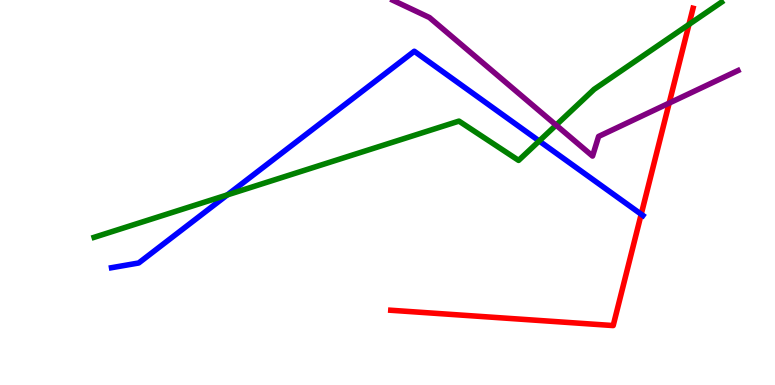[{'lines': ['blue', 'red'], 'intersections': [{'x': 8.27, 'y': 4.44}]}, {'lines': ['green', 'red'], 'intersections': [{'x': 8.89, 'y': 9.37}]}, {'lines': ['purple', 'red'], 'intersections': [{'x': 8.63, 'y': 7.32}]}, {'lines': ['blue', 'green'], 'intersections': [{'x': 2.93, 'y': 4.94}, {'x': 6.96, 'y': 6.34}]}, {'lines': ['blue', 'purple'], 'intersections': []}, {'lines': ['green', 'purple'], 'intersections': [{'x': 7.18, 'y': 6.75}]}]